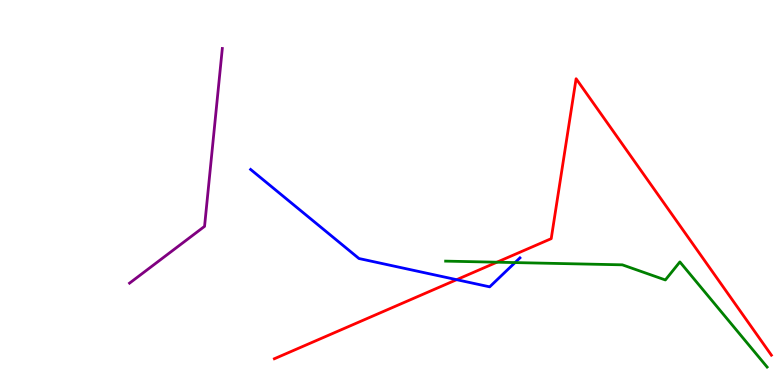[{'lines': ['blue', 'red'], 'intersections': [{'x': 5.89, 'y': 2.74}]}, {'lines': ['green', 'red'], 'intersections': [{'x': 6.41, 'y': 3.19}]}, {'lines': ['purple', 'red'], 'intersections': []}, {'lines': ['blue', 'green'], 'intersections': [{'x': 6.65, 'y': 3.18}]}, {'lines': ['blue', 'purple'], 'intersections': []}, {'lines': ['green', 'purple'], 'intersections': []}]